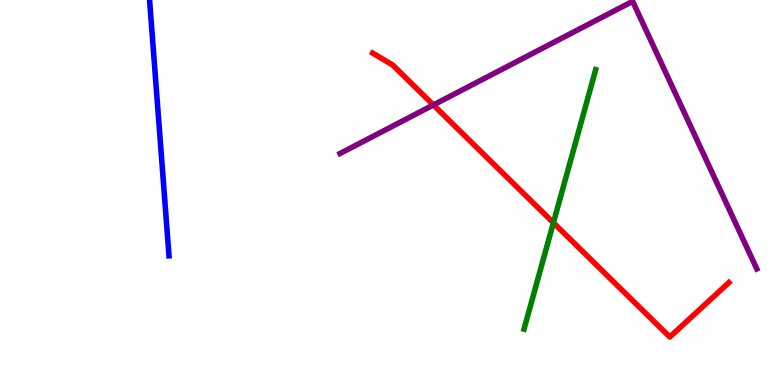[{'lines': ['blue', 'red'], 'intersections': []}, {'lines': ['green', 'red'], 'intersections': [{'x': 7.14, 'y': 4.21}]}, {'lines': ['purple', 'red'], 'intersections': [{'x': 5.59, 'y': 7.27}]}, {'lines': ['blue', 'green'], 'intersections': []}, {'lines': ['blue', 'purple'], 'intersections': []}, {'lines': ['green', 'purple'], 'intersections': []}]